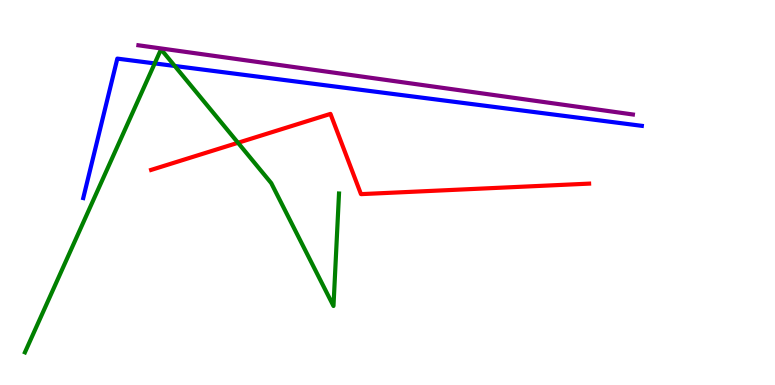[{'lines': ['blue', 'red'], 'intersections': []}, {'lines': ['green', 'red'], 'intersections': [{'x': 3.07, 'y': 6.29}]}, {'lines': ['purple', 'red'], 'intersections': []}, {'lines': ['blue', 'green'], 'intersections': [{'x': 2.0, 'y': 8.35}, {'x': 2.25, 'y': 8.29}]}, {'lines': ['blue', 'purple'], 'intersections': []}, {'lines': ['green', 'purple'], 'intersections': []}]